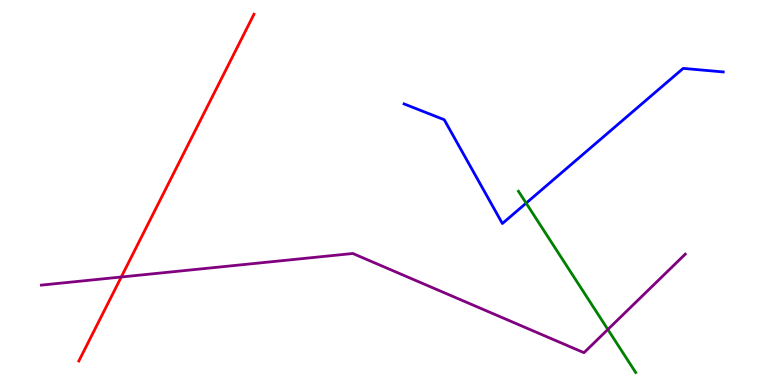[{'lines': ['blue', 'red'], 'intersections': []}, {'lines': ['green', 'red'], 'intersections': []}, {'lines': ['purple', 'red'], 'intersections': [{'x': 1.56, 'y': 2.81}]}, {'lines': ['blue', 'green'], 'intersections': [{'x': 6.79, 'y': 4.72}]}, {'lines': ['blue', 'purple'], 'intersections': []}, {'lines': ['green', 'purple'], 'intersections': [{'x': 7.84, 'y': 1.44}]}]